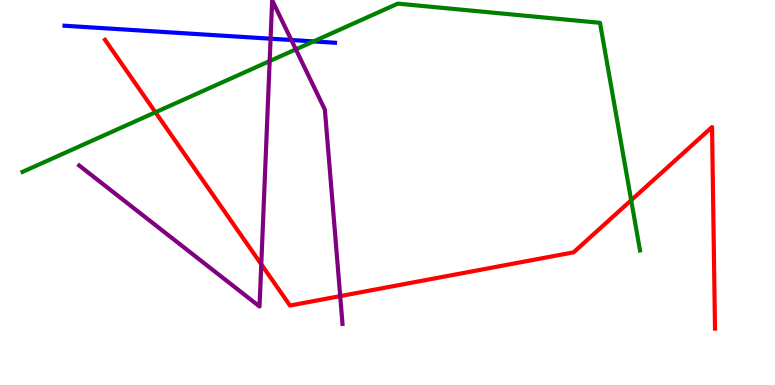[{'lines': ['blue', 'red'], 'intersections': []}, {'lines': ['green', 'red'], 'intersections': [{'x': 2.01, 'y': 7.08}, {'x': 8.14, 'y': 4.8}]}, {'lines': ['purple', 'red'], 'intersections': [{'x': 3.37, 'y': 3.14}, {'x': 4.39, 'y': 2.31}]}, {'lines': ['blue', 'green'], 'intersections': [{'x': 4.05, 'y': 8.92}]}, {'lines': ['blue', 'purple'], 'intersections': [{'x': 3.49, 'y': 8.99}, {'x': 3.76, 'y': 8.96}]}, {'lines': ['green', 'purple'], 'intersections': [{'x': 3.48, 'y': 8.41}, {'x': 3.82, 'y': 8.72}]}]